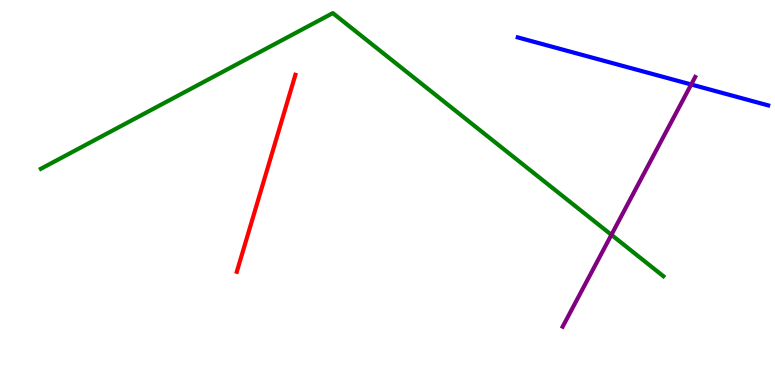[{'lines': ['blue', 'red'], 'intersections': []}, {'lines': ['green', 'red'], 'intersections': []}, {'lines': ['purple', 'red'], 'intersections': []}, {'lines': ['blue', 'green'], 'intersections': []}, {'lines': ['blue', 'purple'], 'intersections': [{'x': 8.92, 'y': 7.81}]}, {'lines': ['green', 'purple'], 'intersections': [{'x': 7.89, 'y': 3.9}]}]